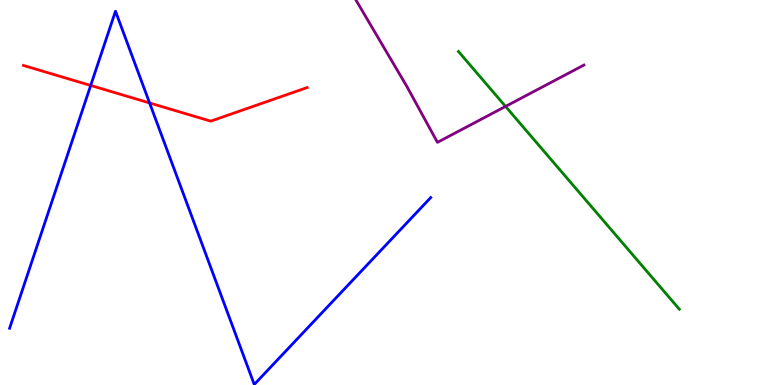[{'lines': ['blue', 'red'], 'intersections': [{'x': 1.17, 'y': 7.78}, {'x': 1.93, 'y': 7.33}]}, {'lines': ['green', 'red'], 'intersections': []}, {'lines': ['purple', 'red'], 'intersections': []}, {'lines': ['blue', 'green'], 'intersections': []}, {'lines': ['blue', 'purple'], 'intersections': []}, {'lines': ['green', 'purple'], 'intersections': [{'x': 6.52, 'y': 7.24}]}]